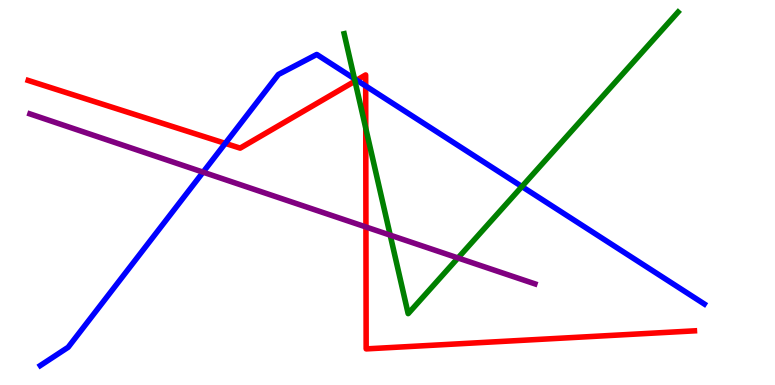[{'lines': ['blue', 'red'], 'intersections': [{'x': 2.91, 'y': 6.28}, {'x': 4.6, 'y': 7.92}, {'x': 4.72, 'y': 7.77}]}, {'lines': ['green', 'red'], 'intersections': [{'x': 4.58, 'y': 7.89}, {'x': 4.72, 'y': 6.67}]}, {'lines': ['purple', 'red'], 'intersections': [{'x': 4.72, 'y': 4.1}]}, {'lines': ['blue', 'green'], 'intersections': [{'x': 4.57, 'y': 7.96}, {'x': 6.73, 'y': 5.15}]}, {'lines': ['blue', 'purple'], 'intersections': [{'x': 2.62, 'y': 5.53}]}, {'lines': ['green', 'purple'], 'intersections': [{'x': 5.03, 'y': 3.89}, {'x': 5.91, 'y': 3.3}]}]